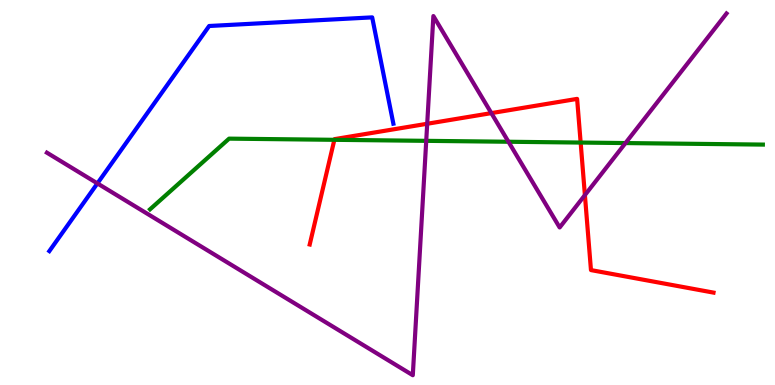[{'lines': ['blue', 'red'], 'intersections': []}, {'lines': ['green', 'red'], 'intersections': [{'x': 4.31, 'y': 6.37}, {'x': 7.49, 'y': 6.3}]}, {'lines': ['purple', 'red'], 'intersections': [{'x': 5.51, 'y': 6.79}, {'x': 6.34, 'y': 7.06}, {'x': 7.55, 'y': 4.93}]}, {'lines': ['blue', 'green'], 'intersections': []}, {'lines': ['blue', 'purple'], 'intersections': [{'x': 1.26, 'y': 5.24}]}, {'lines': ['green', 'purple'], 'intersections': [{'x': 5.5, 'y': 6.34}, {'x': 6.56, 'y': 6.32}, {'x': 8.07, 'y': 6.28}]}]